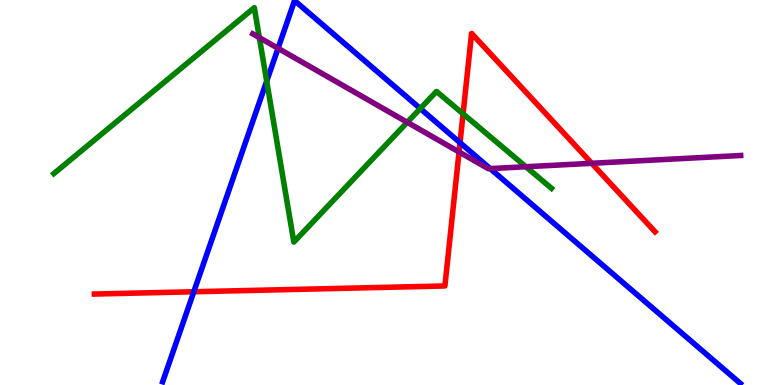[{'lines': ['blue', 'red'], 'intersections': [{'x': 2.5, 'y': 2.42}, {'x': 5.94, 'y': 6.29}]}, {'lines': ['green', 'red'], 'intersections': [{'x': 5.98, 'y': 7.04}]}, {'lines': ['purple', 'red'], 'intersections': [{'x': 5.92, 'y': 6.05}, {'x': 7.64, 'y': 5.76}]}, {'lines': ['blue', 'green'], 'intersections': [{'x': 3.44, 'y': 7.89}, {'x': 5.42, 'y': 7.18}]}, {'lines': ['blue', 'purple'], 'intersections': [{'x': 3.59, 'y': 8.74}, {'x': 6.33, 'y': 5.62}]}, {'lines': ['green', 'purple'], 'intersections': [{'x': 3.35, 'y': 9.02}, {'x': 5.26, 'y': 6.82}, {'x': 6.79, 'y': 5.67}]}]